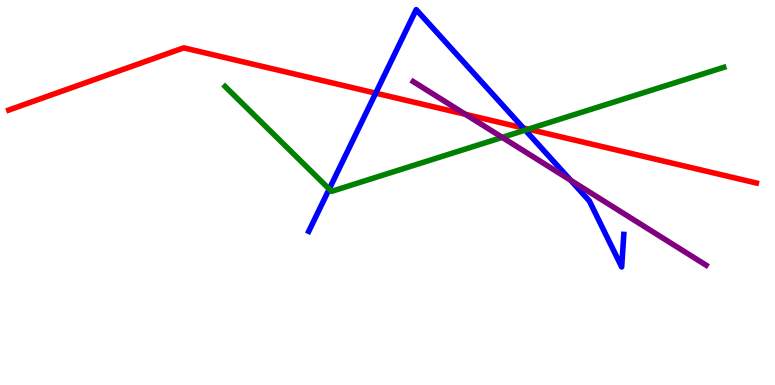[{'lines': ['blue', 'red'], 'intersections': [{'x': 4.85, 'y': 7.58}, {'x': 6.75, 'y': 6.68}]}, {'lines': ['green', 'red'], 'intersections': [{'x': 6.82, 'y': 6.65}]}, {'lines': ['purple', 'red'], 'intersections': [{'x': 6.01, 'y': 7.03}]}, {'lines': ['blue', 'green'], 'intersections': [{'x': 4.25, 'y': 5.09}, {'x': 6.78, 'y': 6.62}]}, {'lines': ['blue', 'purple'], 'intersections': [{'x': 7.36, 'y': 5.32}]}, {'lines': ['green', 'purple'], 'intersections': [{'x': 6.48, 'y': 6.43}]}]